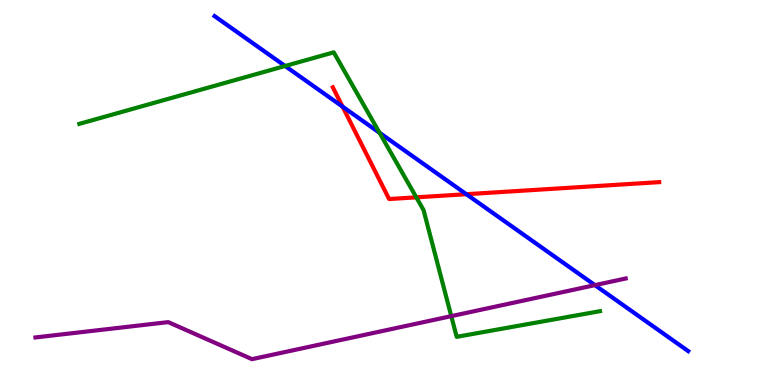[{'lines': ['blue', 'red'], 'intersections': [{'x': 4.42, 'y': 7.23}, {'x': 6.02, 'y': 4.96}]}, {'lines': ['green', 'red'], 'intersections': [{'x': 5.37, 'y': 4.87}]}, {'lines': ['purple', 'red'], 'intersections': []}, {'lines': ['blue', 'green'], 'intersections': [{'x': 3.68, 'y': 8.29}, {'x': 4.9, 'y': 6.55}]}, {'lines': ['blue', 'purple'], 'intersections': [{'x': 7.68, 'y': 2.59}]}, {'lines': ['green', 'purple'], 'intersections': [{'x': 5.82, 'y': 1.79}]}]